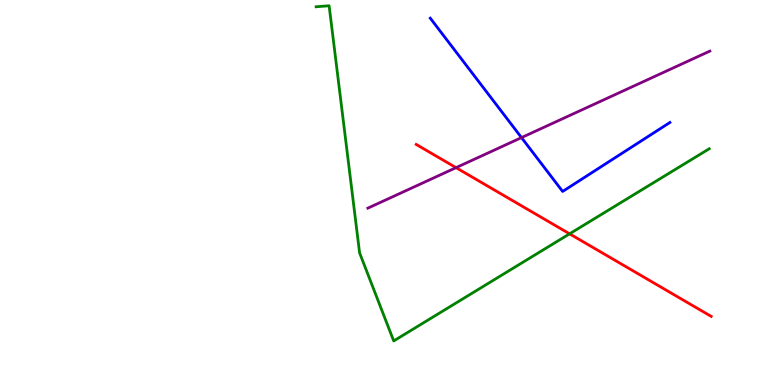[{'lines': ['blue', 'red'], 'intersections': []}, {'lines': ['green', 'red'], 'intersections': [{'x': 7.35, 'y': 3.93}]}, {'lines': ['purple', 'red'], 'intersections': [{'x': 5.88, 'y': 5.65}]}, {'lines': ['blue', 'green'], 'intersections': []}, {'lines': ['blue', 'purple'], 'intersections': [{'x': 6.73, 'y': 6.43}]}, {'lines': ['green', 'purple'], 'intersections': []}]